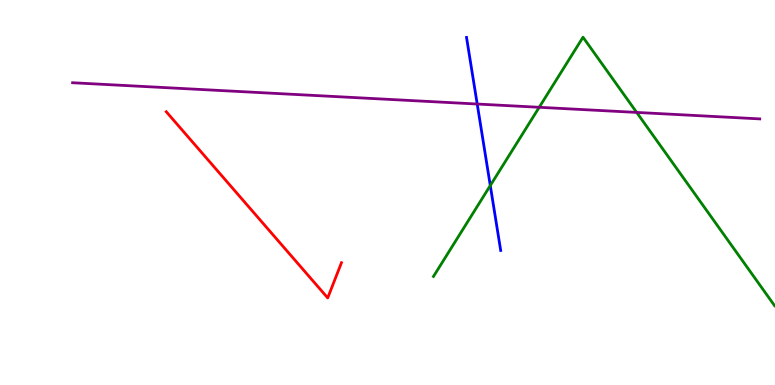[{'lines': ['blue', 'red'], 'intersections': []}, {'lines': ['green', 'red'], 'intersections': []}, {'lines': ['purple', 'red'], 'intersections': []}, {'lines': ['blue', 'green'], 'intersections': [{'x': 6.33, 'y': 5.18}]}, {'lines': ['blue', 'purple'], 'intersections': [{'x': 6.16, 'y': 7.3}]}, {'lines': ['green', 'purple'], 'intersections': [{'x': 6.96, 'y': 7.21}, {'x': 8.22, 'y': 7.08}]}]